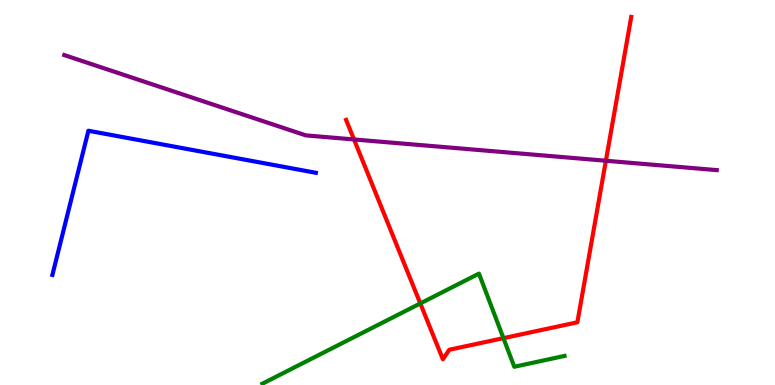[{'lines': ['blue', 'red'], 'intersections': []}, {'lines': ['green', 'red'], 'intersections': [{'x': 5.42, 'y': 2.12}, {'x': 6.5, 'y': 1.22}]}, {'lines': ['purple', 'red'], 'intersections': [{'x': 4.57, 'y': 6.38}, {'x': 7.82, 'y': 5.82}]}, {'lines': ['blue', 'green'], 'intersections': []}, {'lines': ['blue', 'purple'], 'intersections': []}, {'lines': ['green', 'purple'], 'intersections': []}]